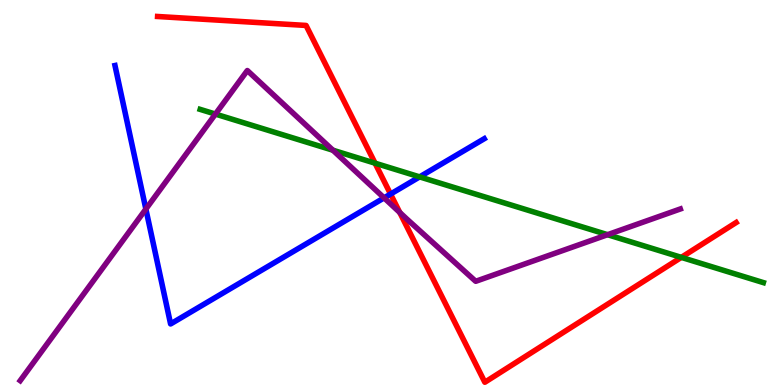[{'lines': ['blue', 'red'], 'intersections': [{'x': 5.04, 'y': 4.96}]}, {'lines': ['green', 'red'], 'intersections': [{'x': 4.84, 'y': 5.76}, {'x': 8.79, 'y': 3.32}]}, {'lines': ['purple', 'red'], 'intersections': [{'x': 5.16, 'y': 4.48}]}, {'lines': ['blue', 'green'], 'intersections': [{'x': 5.41, 'y': 5.41}]}, {'lines': ['blue', 'purple'], 'intersections': [{'x': 1.88, 'y': 4.57}, {'x': 4.96, 'y': 4.86}]}, {'lines': ['green', 'purple'], 'intersections': [{'x': 2.78, 'y': 7.04}, {'x': 4.3, 'y': 6.1}, {'x': 7.84, 'y': 3.9}]}]